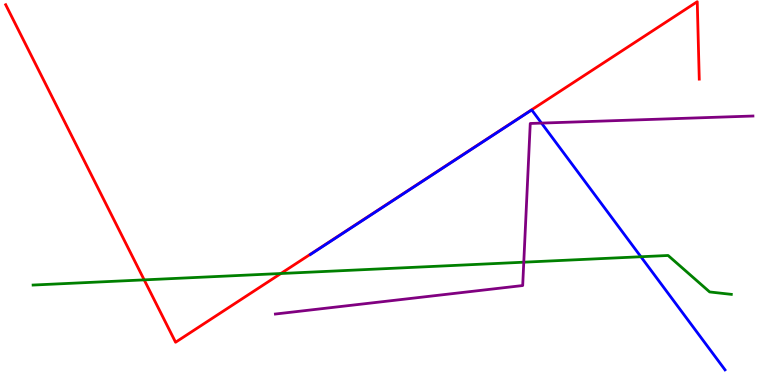[{'lines': ['blue', 'red'], 'intersections': []}, {'lines': ['green', 'red'], 'intersections': [{'x': 1.86, 'y': 2.73}, {'x': 3.62, 'y': 2.9}]}, {'lines': ['purple', 'red'], 'intersections': []}, {'lines': ['blue', 'green'], 'intersections': [{'x': 8.27, 'y': 3.33}]}, {'lines': ['blue', 'purple'], 'intersections': [{'x': 6.99, 'y': 6.8}]}, {'lines': ['green', 'purple'], 'intersections': [{'x': 6.76, 'y': 3.19}]}]